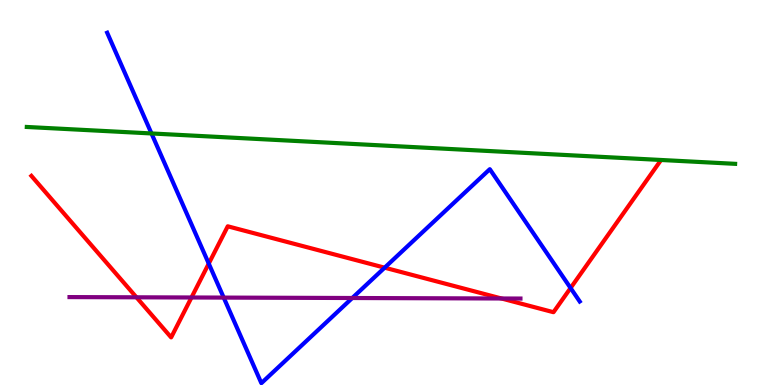[{'lines': ['blue', 'red'], 'intersections': [{'x': 2.69, 'y': 3.15}, {'x': 4.96, 'y': 3.05}, {'x': 7.36, 'y': 2.52}]}, {'lines': ['green', 'red'], 'intersections': []}, {'lines': ['purple', 'red'], 'intersections': [{'x': 1.76, 'y': 2.28}, {'x': 2.47, 'y': 2.27}, {'x': 6.47, 'y': 2.25}]}, {'lines': ['blue', 'green'], 'intersections': [{'x': 1.95, 'y': 6.53}]}, {'lines': ['blue', 'purple'], 'intersections': [{'x': 2.89, 'y': 2.27}, {'x': 4.55, 'y': 2.26}]}, {'lines': ['green', 'purple'], 'intersections': []}]